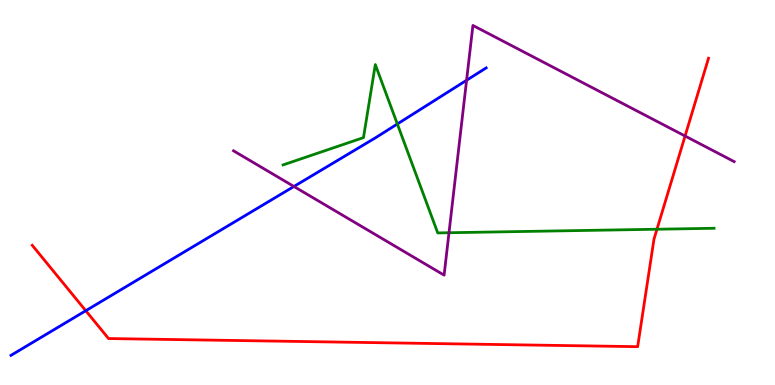[{'lines': ['blue', 'red'], 'intersections': [{'x': 1.11, 'y': 1.93}]}, {'lines': ['green', 'red'], 'intersections': [{'x': 8.48, 'y': 4.05}]}, {'lines': ['purple', 'red'], 'intersections': [{'x': 8.84, 'y': 6.47}]}, {'lines': ['blue', 'green'], 'intersections': [{'x': 5.13, 'y': 6.78}]}, {'lines': ['blue', 'purple'], 'intersections': [{'x': 3.79, 'y': 5.16}, {'x': 6.02, 'y': 7.92}]}, {'lines': ['green', 'purple'], 'intersections': [{'x': 5.79, 'y': 3.96}]}]